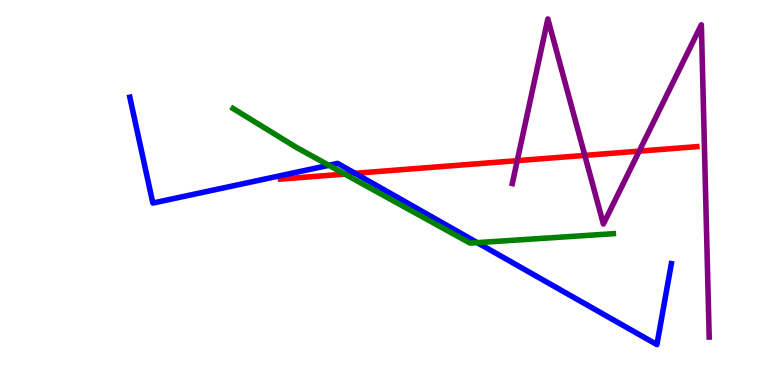[{'lines': ['blue', 'red'], 'intersections': [{'x': 4.58, 'y': 5.5}]}, {'lines': ['green', 'red'], 'intersections': [{'x': 4.45, 'y': 5.48}]}, {'lines': ['purple', 'red'], 'intersections': [{'x': 6.67, 'y': 5.83}, {'x': 7.55, 'y': 5.96}, {'x': 8.25, 'y': 6.07}]}, {'lines': ['blue', 'green'], 'intersections': [{'x': 4.24, 'y': 5.71}, {'x': 6.16, 'y': 3.7}]}, {'lines': ['blue', 'purple'], 'intersections': []}, {'lines': ['green', 'purple'], 'intersections': []}]